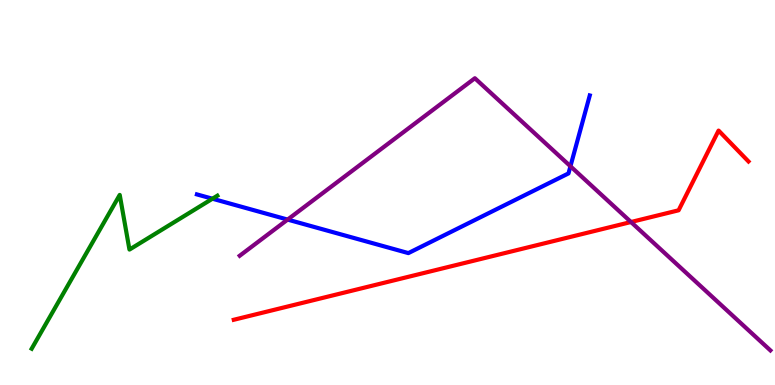[{'lines': ['blue', 'red'], 'intersections': []}, {'lines': ['green', 'red'], 'intersections': []}, {'lines': ['purple', 'red'], 'intersections': [{'x': 8.14, 'y': 4.23}]}, {'lines': ['blue', 'green'], 'intersections': [{'x': 2.74, 'y': 4.84}]}, {'lines': ['blue', 'purple'], 'intersections': [{'x': 3.71, 'y': 4.3}, {'x': 7.36, 'y': 5.68}]}, {'lines': ['green', 'purple'], 'intersections': []}]